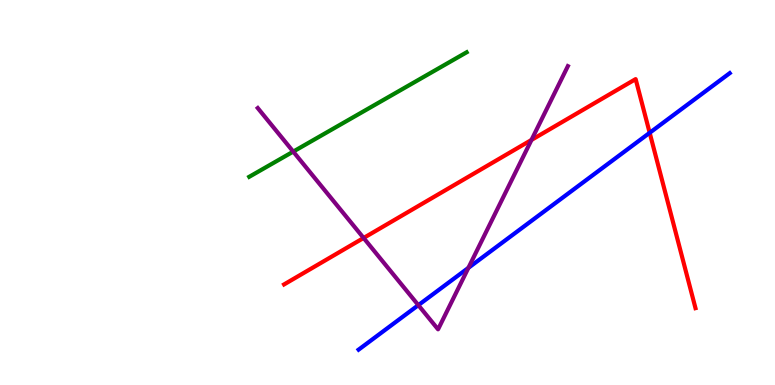[{'lines': ['blue', 'red'], 'intersections': [{'x': 8.38, 'y': 6.55}]}, {'lines': ['green', 'red'], 'intersections': []}, {'lines': ['purple', 'red'], 'intersections': [{'x': 4.69, 'y': 3.82}, {'x': 6.86, 'y': 6.37}]}, {'lines': ['blue', 'green'], 'intersections': []}, {'lines': ['blue', 'purple'], 'intersections': [{'x': 5.4, 'y': 2.07}, {'x': 6.04, 'y': 3.04}]}, {'lines': ['green', 'purple'], 'intersections': [{'x': 3.78, 'y': 6.06}]}]